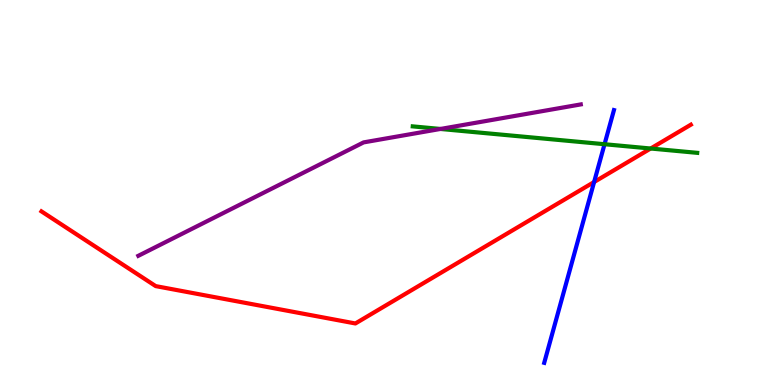[{'lines': ['blue', 'red'], 'intersections': [{'x': 7.67, 'y': 5.27}]}, {'lines': ['green', 'red'], 'intersections': [{'x': 8.4, 'y': 6.14}]}, {'lines': ['purple', 'red'], 'intersections': []}, {'lines': ['blue', 'green'], 'intersections': [{'x': 7.8, 'y': 6.25}]}, {'lines': ['blue', 'purple'], 'intersections': []}, {'lines': ['green', 'purple'], 'intersections': [{'x': 5.68, 'y': 6.65}]}]